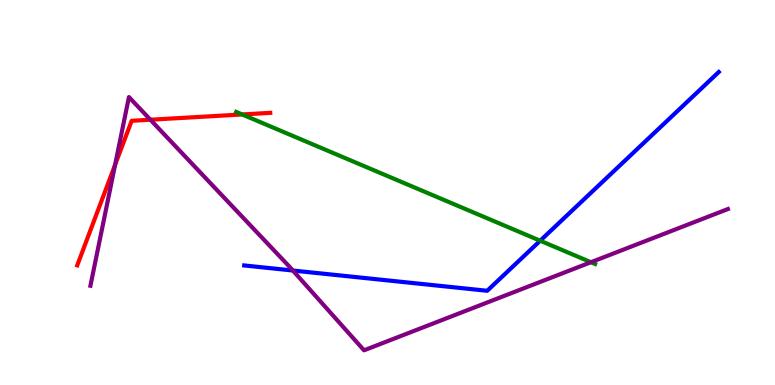[{'lines': ['blue', 'red'], 'intersections': []}, {'lines': ['green', 'red'], 'intersections': [{'x': 3.12, 'y': 7.03}]}, {'lines': ['purple', 'red'], 'intersections': [{'x': 1.49, 'y': 5.72}, {'x': 1.94, 'y': 6.89}]}, {'lines': ['blue', 'green'], 'intersections': [{'x': 6.97, 'y': 3.75}]}, {'lines': ['blue', 'purple'], 'intersections': [{'x': 3.78, 'y': 2.97}]}, {'lines': ['green', 'purple'], 'intersections': [{'x': 7.63, 'y': 3.19}]}]